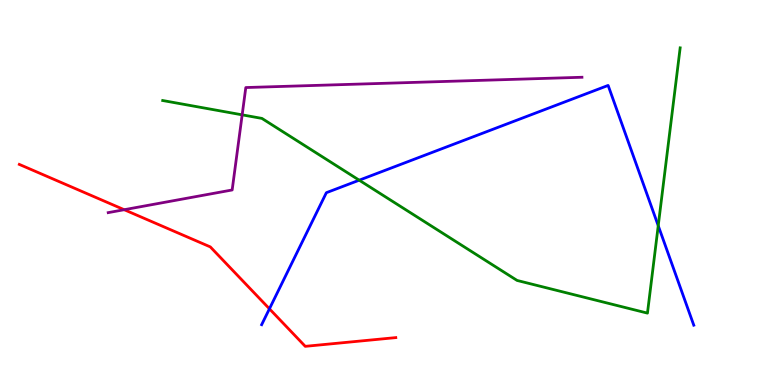[{'lines': ['blue', 'red'], 'intersections': [{'x': 3.48, 'y': 1.98}]}, {'lines': ['green', 'red'], 'intersections': []}, {'lines': ['purple', 'red'], 'intersections': [{'x': 1.6, 'y': 4.55}]}, {'lines': ['blue', 'green'], 'intersections': [{'x': 4.64, 'y': 5.32}, {'x': 8.49, 'y': 4.14}]}, {'lines': ['blue', 'purple'], 'intersections': []}, {'lines': ['green', 'purple'], 'intersections': [{'x': 3.12, 'y': 7.02}]}]